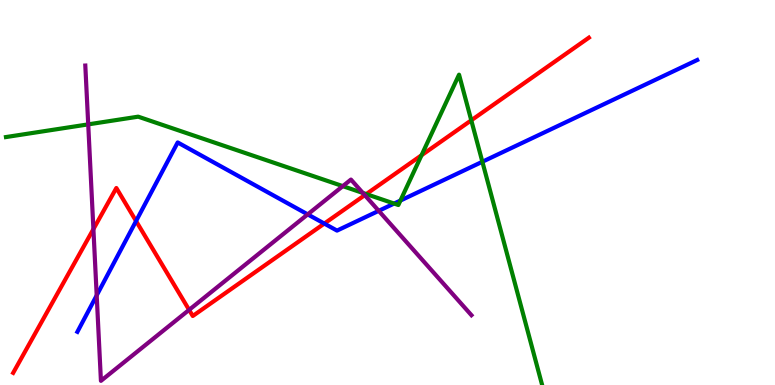[{'lines': ['blue', 'red'], 'intersections': [{'x': 1.76, 'y': 4.26}, {'x': 4.18, 'y': 4.19}]}, {'lines': ['green', 'red'], 'intersections': [{'x': 4.73, 'y': 4.96}, {'x': 5.44, 'y': 5.97}, {'x': 6.08, 'y': 6.88}]}, {'lines': ['purple', 'red'], 'intersections': [{'x': 1.21, 'y': 4.05}, {'x': 2.44, 'y': 1.95}, {'x': 4.71, 'y': 4.93}]}, {'lines': ['blue', 'green'], 'intersections': [{'x': 5.09, 'y': 4.71}, {'x': 5.17, 'y': 4.79}, {'x': 6.22, 'y': 5.8}]}, {'lines': ['blue', 'purple'], 'intersections': [{'x': 1.25, 'y': 2.33}, {'x': 3.97, 'y': 4.43}, {'x': 4.89, 'y': 4.52}]}, {'lines': ['green', 'purple'], 'intersections': [{'x': 1.14, 'y': 6.77}, {'x': 4.42, 'y': 5.17}, {'x': 4.68, 'y': 4.99}]}]